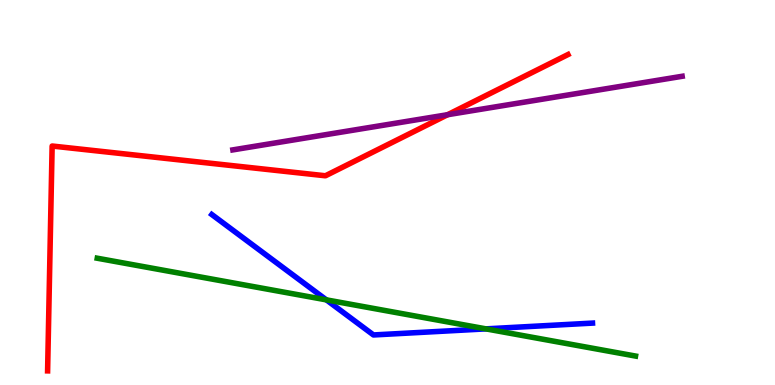[{'lines': ['blue', 'red'], 'intersections': []}, {'lines': ['green', 'red'], 'intersections': []}, {'lines': ['purple', 'red'], 'intersections': [{'x': 5.78, 'y': 7.02}]}, {'lines': ['blue', 'green'], 'intersections': [{'x': 4.21, 'y': 2.21}, {'x': 6.27, 'y': 1.46}]}, {'lines': ['blue', 'purple'], 'intersections': []}, {'lines': ['green', 'purple'], 'intersections': []}]